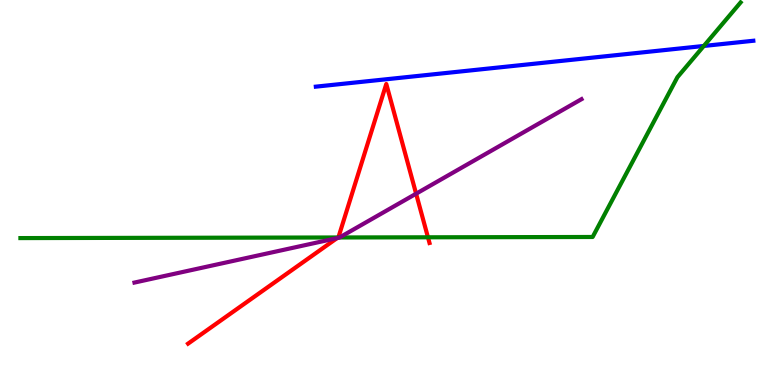[{'lines': ['blue', 'red'], 'intersections': []}, {'lines': ['green', 'red'], 'intersections': [{'x': 4.36, 'y': 3.83}, {'x': 5.52, 'y': 3.84}]}, {'lines': ['purple', 'red'], 'intersections': [{'x': 4.35, 'y': 3.81}, {'x': 5.37, 'y': 4.97}]}, {'lines': ['blue', 'green'], 'intersections': [{'x': 9.08, 'y': 8.81}]}, {'lines': ['blue', 'purple'], 'intersections': []}, {'lines': ['green', 'purple'], 'intersections': [{'x': 4.38, 'y': 3.83}]}]